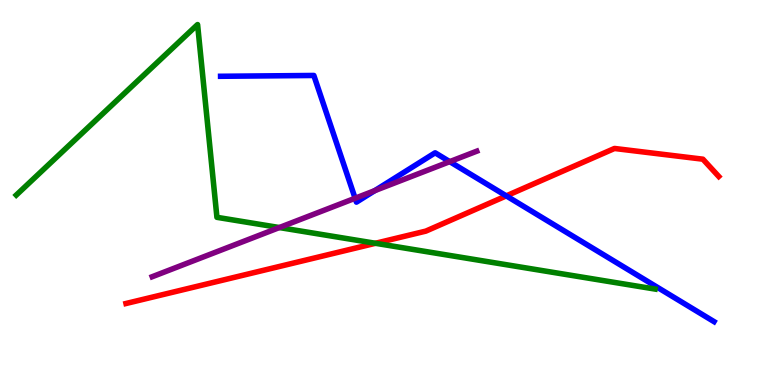[{'lines': ['blue', 'red'], 'intersections': [{'x': 6.53, 'y': 4.91}]}, {'lines': ['green', 'red'], 'intersections': [{'x': 4.84, 'y': 3.68}]}, {'lines': ['purple', 'red'], 'intersections': []}, {'lines': ['blue', 'green'], 'intersections': []}, {'lines': ['blue', 'purple'], 'intersections': [{'x': 4.58, 'y': 4.85}, {'x': 4.84, 'y': 5.05}, {'x': 5.8, 'y': 5.8}]}, {'lines': ['green', 'purple'], 'intersections': [{'x': 3.6, 'y': 4.09}]}]